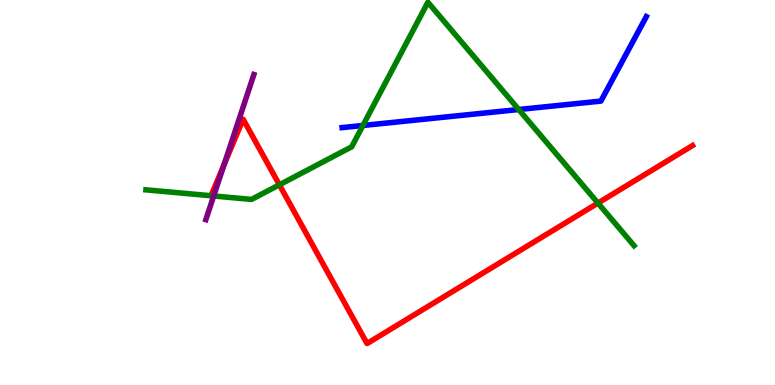[{'lines': ['blue', 'red'], 'intersections': []}, {'lines': ['green', 'red'], 'intersections': [{'x': 3.6, 'y': 5.2}, {'x': 7.72, 'y': 4.73}]}, {'lines': ['purple', 'red'], 'intersections': [{'x': 2.89, 'y': 5.72}]}, {'lines': ['blue', 'green'], 'intersections': [{'x': 4.68, 'y': 6.74}, {'x': 6.69, 'y': 7.16}]}, {'lines': ['blue', 'purple'], 'intersections': []}, {'lines': ['green', 'purple'], 'intersections': [{'x': 2.76, 'y': 4.91}]}]